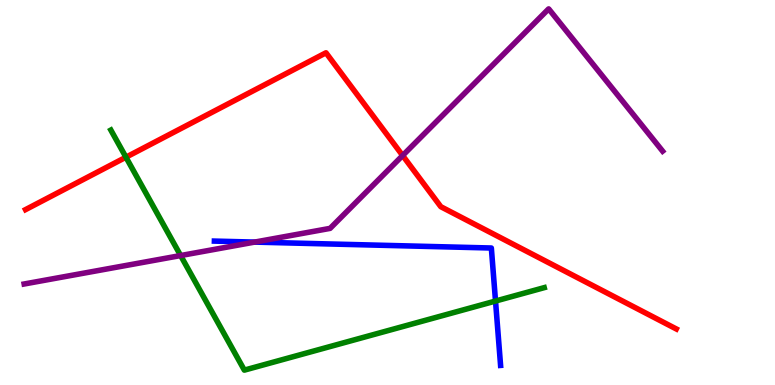[{'lines': ['blue', 'red'], 'intersections': []}, {'lines': ['green', 'red'], 'intersections': [{'x': 1.63, 'y': 5.92}]}, {'lines': ['purple', 'red'], 'intersections': [{'x': 5.2, 'y': 5.96}]}, {'lines': ['blue', 'green'], 'intersections': [{'x': 6.39, 'y': 2.18}]}, {'lines': ['blue', 'purple'], 'intersections': [{'x': 3.29, 'y': 3.71}]}, {'lines': ['green', 'purple'], 'intersections': [{'x': 2.33, 'y': 3.36}]}]